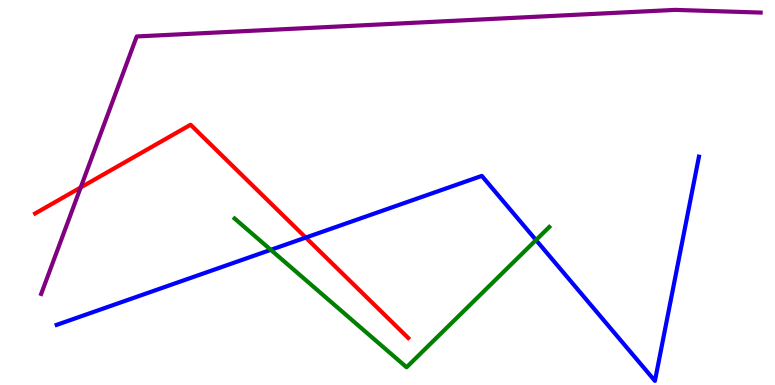[{'lines': ['blue', 'red'], 'intersections': [{'x': 3.95, 'y': 3.83}]}, {'lines': ['green', 'red'], 'intersections': []}, {'lines': ['purple', 'red'], 'intersections': [{'x': 1.04, 'y': 5.13}]}, {'lines': ['blue', 'green'], 'intersections': [{'x': 3.49, 'y': 3.51}, {'x': 6.92, 'y': 3.76}]}, {'lines': ['blue', 'purple'], 'intersections': []}, {'lines': ['green', 'purple'], 'intersections': []}]